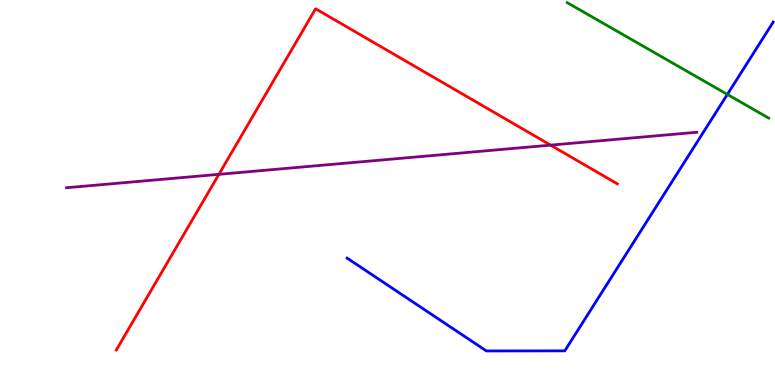[{'lines': ['blue', 'red'], 'intersections': []}, {'lines': ['green', 'red'], 'intersections': []}, {'lines': ['purple', 'red'], 'intersections': [{'x': 2.82, 'y': 5.47}, {'x': 7.1, 'y': 6.23}]}, {'lines': ['blue', 'green'], 'intersections': [{'x': 9.39, 'y': 7.55}]}, {'lines': ['blue', 'purple'], 'intersections': []}, {'lines': ['green', 'purple'], 'intersections': []}]